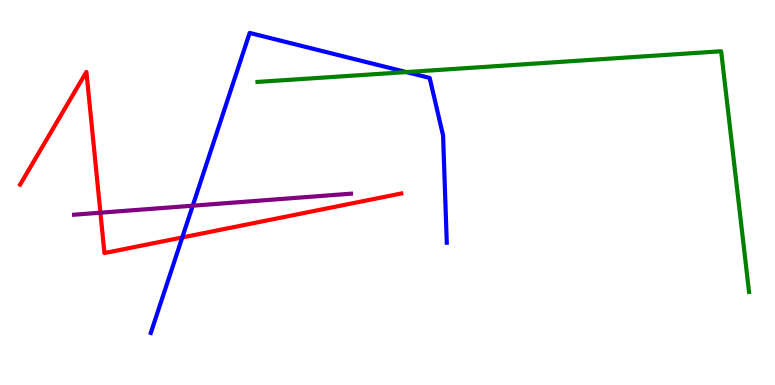[{'lines': ['blue', 'red'], 'intersections': [{'x': 2.35, 'y': 3.83}]}, {'lines': ['green', 'red'], 'intersections': []}, {'lines': ['purple', 'red'], 'intersections': [{'x': 1.3, 'y': 4.48}]}, {'lines': ['blue', 'green'], 'intersections': [{'x': 5.24, 'y': 8.13}]}, {'lines': ['blue', 'purple'], 'intersections': [{'x': 2.49, 'y': 4.66}]}, {'lines': ['green', 'purple'], 'intersections': []}]